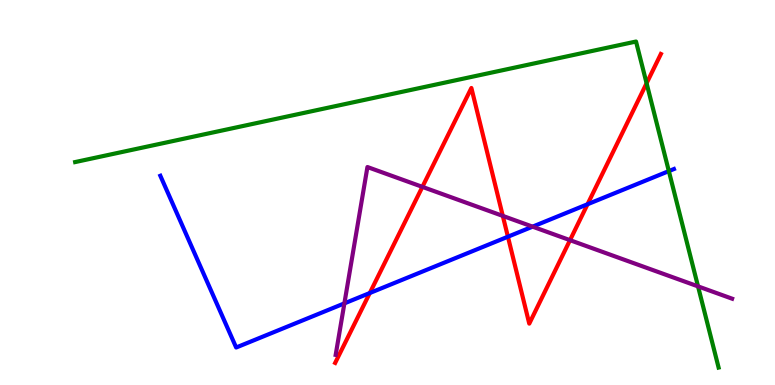[{'lines': ['blue', 'red'], 'intersections': [{'x': 4.77, 'y': 2.39}, {'x': 6.55, 'y': 3.85}, {'x': 7.58, 'y': 4.69}]}, {'lines': ['green', 'red'], 'intersections': [{'x': 8.34, 'y': 7.84}]}, {'lines': ['purple', 'red'], 'intersections': [{'x': 5.45, 'y': 5.15}, {'x': 6.49, 'y': 4.39}, {'x': 7.35, 'y': 3.76}]}, {'lines': ['blue', 'green'], 'intersections': [{'x': 8.63, 'y': 5.56}]}, {'lines': ['blue', 'purple'], 'intersections': [{'x': 4.44, 'y': 2.12}, {'x': 6.87, 'y': 4.11}]}, {'lines': ['green', 'purple'], 'intersections': [{'x': 9.01, 'y': 2.56}]}]